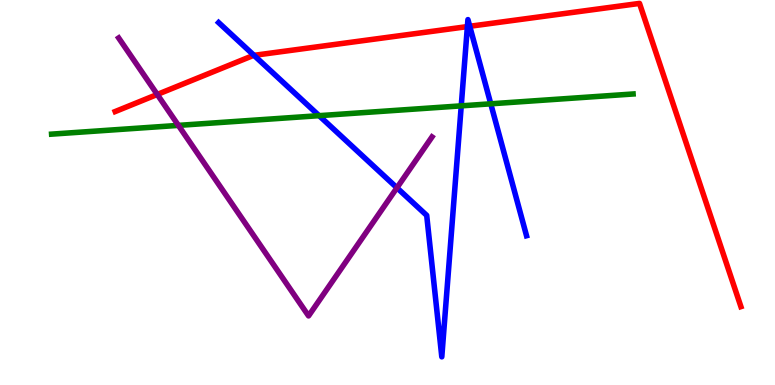[{'lines': ['blue', 'red'], 'intersections': [{'x': 3.28, 'y': 8.56}, {'x': 6.03, 'y': 9.31}, {'x': 6.06, 'y': 9.32}]}, {'lines': ['green', 'red'], 'intersections': []}, {'lines': ['purple', 'red'], 'intersections': [{'x': 2.03, 'y': 7.55}]}, {'lines': ['blue', 'green'], 'intersections': [{'x': 4.12, 'y': 7.0}, {'x': 5.95, 'y': 7.25}, {'x': 6.33, 'y': 7.3}]}, {'lines': ['blue', 'purple'], 'intersections': [{'x': 5.12, 'y': 5.12}]}, {'lines': ['green', 'purple'], 'intersections': [{'x': 2.3, 'y': 6.74}]}]